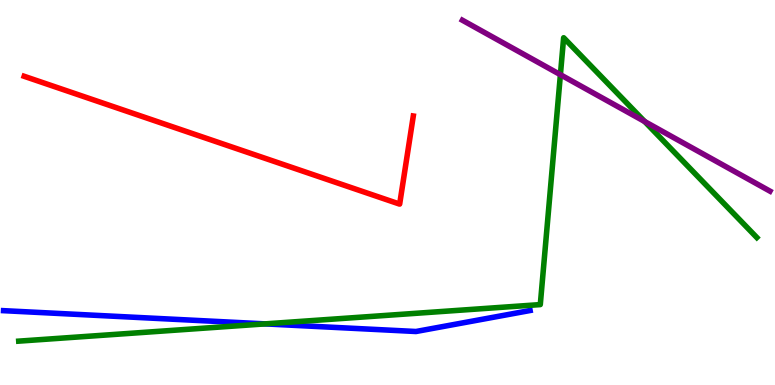[{'lines': ['blue', 'red'], 'intersections': []}, {'lines': ['green', 'red'], 'intersections': []}, {'lines': ['purple', 'red'], 'intersections': []}, {'lines': ['blue', 'green'], 'intersections': [{'x': 3.42, 'y': 1.59}]}, {'lines': ['blue', 'purple'], 'intersections': []}, {'lines': ['green', 'purple'], 'intersections': [{'x': 7.23, 'y': 8.06}, {'x': 8.32, 'y': 6.84}]}]